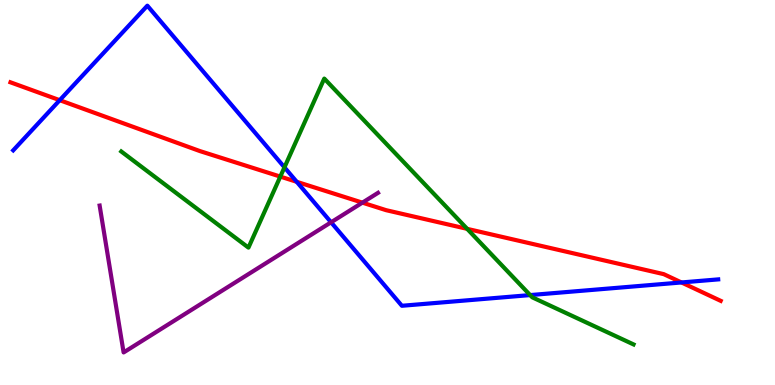[{'lines': ['blue', 'red'], 'intersections': [{'x': 0.771, 'y': 7.4}, {'x': 3.83, 'y': 5.28}, {'x': 8.79, 'y': 2.66}]}, {'lines': ['green', 'red'], 'intersections': [{'x': 3.62, 'y': 5.41}, {'x': 6.03, 'y': 4.06}]}, {'lines': ['purple', 'red'], 'intersections': [{'x': 4.68, 'y': 4.74}]}, {'lines': ['blue', 'green'], 'intersections': [{'x': 3.67, 'y': 5.65}, {'x': 6.84, 'y': 2.34}]}, {'lines': ['blue', 'purple'], 'intersections': [{'x': 4.27, 'y': 4.23}]}, {'lines': ['green', 'purple'], 'intersections': []}]